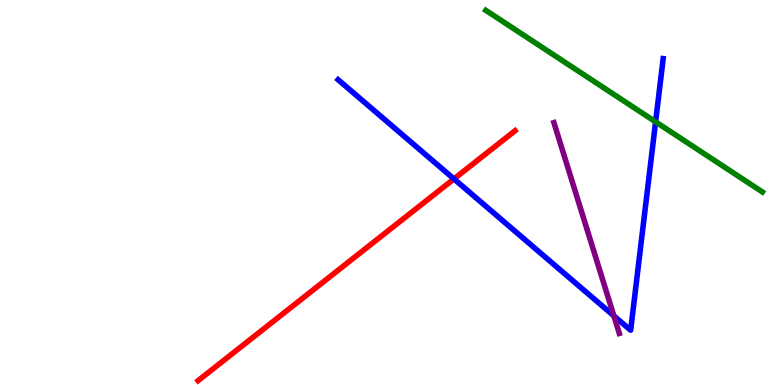[{'lines': ['blue', 'red'], 'intersections': [{'x': 5.86, 'y': 5.35}]}, {'lines': ['green', 'red'], 'intersections': []}, {'lines': ['purple', 'red'], 'intersections': []}, {'lines': ['blue', 'green'], 'intersections': [{'x': 8.46, 'y': 6.84}]}, {'lines': ['blue', 'purple'], 'intersections': [{'x': 7.92, 'y': 1.8}]}, {'lines': ['green', 'purple'], 'intersections': []}]